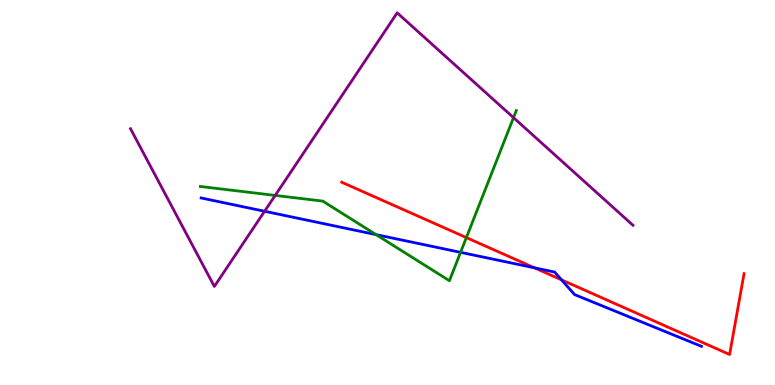[{'lines': ['blue', 'red'], 'intersections': [{'x': 6.9, 'y': 3.04}, {'x': 7.25, 'y': 2.73}]}, {'lines': ['green', 'red'], 'intersections': [{'x': 6.02, 'y': 3.83}]}, {'lines': ['purple', 'red'], 'intersections': []}, {'lines': ['blue', 'green'], 'intersections': [{'x': 4.85, 'y': 3.91}, {'x': 5.94, 'y': 3.45}]}, {'lines': ['blue', 'purple'], 'intersections': [{'x': 3.41, 'y': 4.51}]}, {'lines': ['green', 'purple'], 'intersections': [{'x': 3.55, 'y': 4.92}, {'x': 6.63, 'y': 6.94}]}]